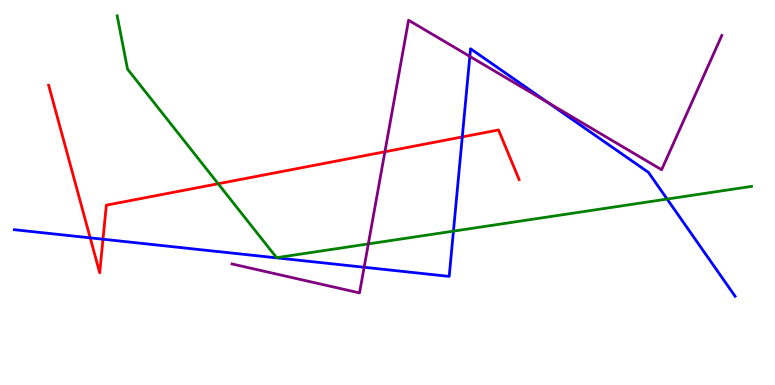[{'lines': ['blue', 'red'], 'intersections': [{'x': 1.16, 'y': 3.82}, {'x': 1.33, 'y': 3.79}, {'x': 5.96, 'y': 6.44}]}, {'lines': ['green', 'red'], 'intersections': [{'x': 2.81, 'y': 5.23}]}, {'lines': ['purple', 'red'], 'intersections': [{'x': 4.97, 'y': 6.06}]}, {'lines': ['blue', 'green'], 'intersections': [{'x': 5.85, 'y': 4.0}, {'x': 8.61, 'y': 4.83}]}, {'lines': ['blue', 'purple'], 'intersections': [{'x': 4.7, 'y': 3.06}, {'x': 6.06, 'y': 8.53}, {'x': 7.07, 'y': 7.33}]}, {'lines': ['green', 'purple'], 'intersections': [{'x': 4.75, 'y': 3.66}]}]